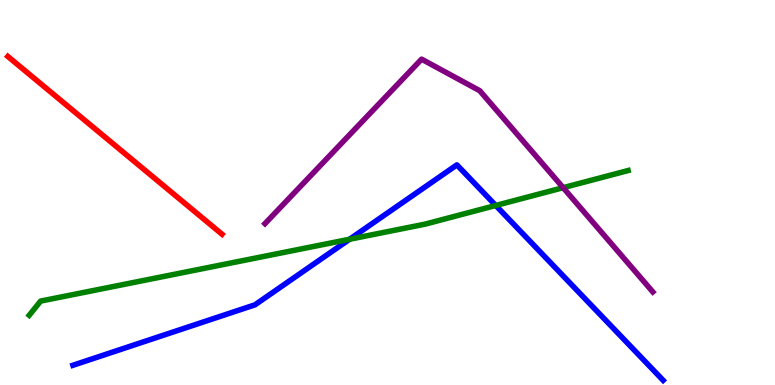[{'lines': ['blue', 'red'], 'intersections': []}, {'lines': ['green', 'red'], 'intersections': []}, {'lines': ['purple', 'red'], 'intersections': []}, {'lines': ['blue', 'green'], 'intersections': [{'x': 4.51, 'y': 3.79}, {'x': 6.4, 'y': 4.66}]}, {'lines': ['blue', 'purple'], 'intersections': []}, {'lines': ['green', 'purple'], 'intersections': [{'x': 7.27, 'y': 5.13}]}]